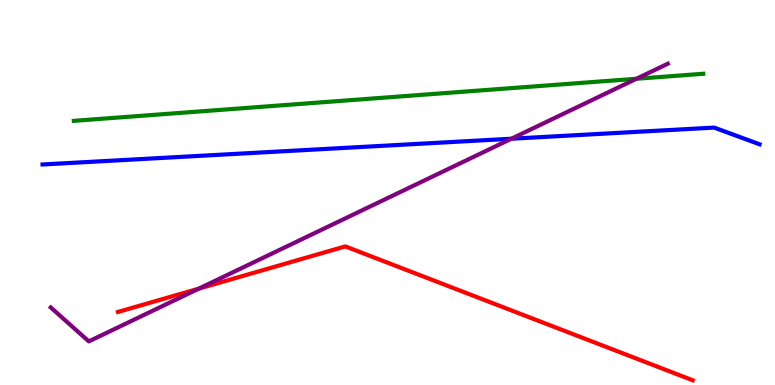[{'lines': ['blue', 'red'], 'intersections': []}, {'lines': ['green', 'red'], 'intersections': []}, {'lines': ['purple', 'red'], 'intersections': [{'x': 2.57, 'y': 2.5}]}, {'lines': ['blue', 'green'], 'intersections': []}, {'lines': ['blue', 'purple'], 'intersections': [{'x': 6.6, 'y': 6.4}]}, {'lines': ['green', 'purple'], 'intersections': [{'x': 8.21, 'y': 7.95}]}]